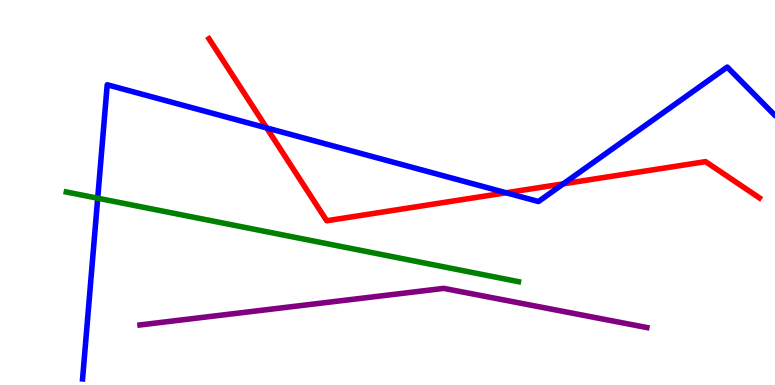[{'lines': ['blue', 'red'], 'intersections': [{'x': 3.44, 'y': 6.68}, {'x': 6.53, 'y': 4.99}, {'x': 7.27, 'y': 5.23}]}, {'lines': ['green', 'red'], 'intersections': []}, {'lines': ['purple', 'red'], 'intersections': []}, {'lines': ['blue', 'green'], 'intersections': [{'x': 1.26, 'y': 4.85}]}, {'lines': ['blue', 'purple'], 'intersections': []}, {'lines': ['green', 'purple'], 'intersections': []}]